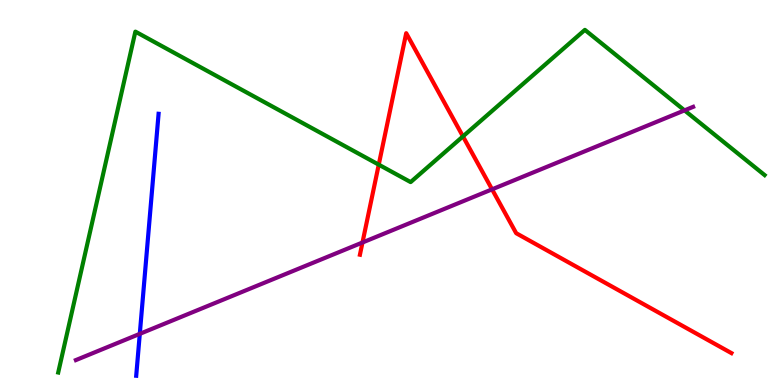[{'lines': ['blue', 'red'], 'intersections': []}, {'lines': ['green', 'red'], 'intersections': [{'x': 4.89, 'y': 5.72}, {'x': 5.97, 'y': 6.46}]}, {'lines': ['purple', 'red'], 'intersections': [{'x': 4.68, 'y': 3.7}, {'x': 6.35, 'y': 5.08}]}, {'lines': ['blue', 'green'], 'intersections': []}, {'lines': ['blue', 'purple'], 'intersections': [{'x': 1.8, 'y': 1.33}]}, {'lines': ['green', 'purple'], 'intersections': [{'x': 8.83, 'y': 7.13}]}]